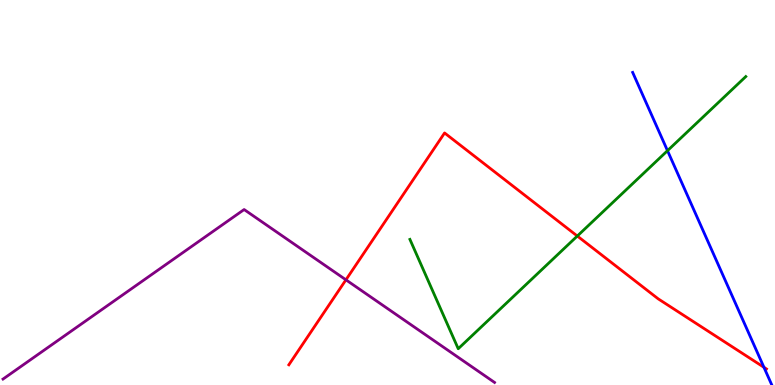[{'lines': ['blue', 'red'], 'intersections': [{'x': 9.86, 'y': 0.46}]}, {'lines': ['green', 'red'], 'intersections': [{'x': 7.45, 'y': 3.87}]}, {'lines': ['purple', 'red'], 'intersections': [{'x': 4.46, 'y': 2.73}]}, {'lines': ['blue', 'green'], 'intersections': [{'x': 8.61, 'y': 6.09}]}, {'lines': ['blue', 'purple'], 'intersections': []}, {'lines': ['green', 'purple'], 'intersections': []}]